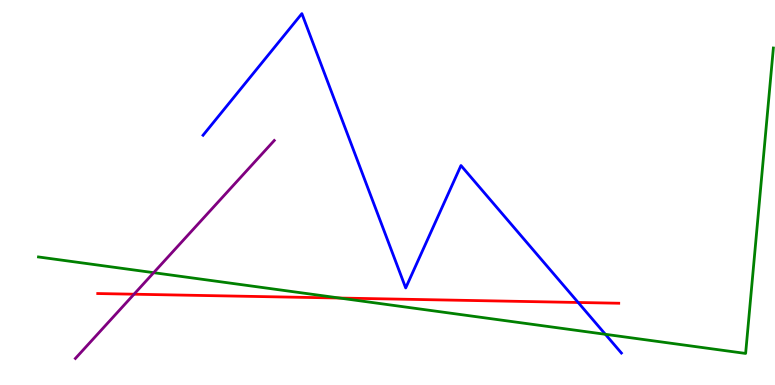[{'lines': ['blue', 'red'], 'intersections': [{'x': 7.46, 'y': 2.14}]}, {'lines': ['green', 'red'], 'intersections': [{'x': 4.38, 'y': 2.26}]}, {'lines': ['purple', 'red'], 'intersections': [{'x': 1.73, 'y': 2.36}]}, {'lines': ['blue', 'green'], 'intersections': [{'x': 7.81, 'y': 1.32}]}, {'lines': ['blue', 'purple'], 'intersections': []}, {'lines': ['green', 'purple'], 'intersections': [{'x': 1.98, 'y': 2.92}]}]